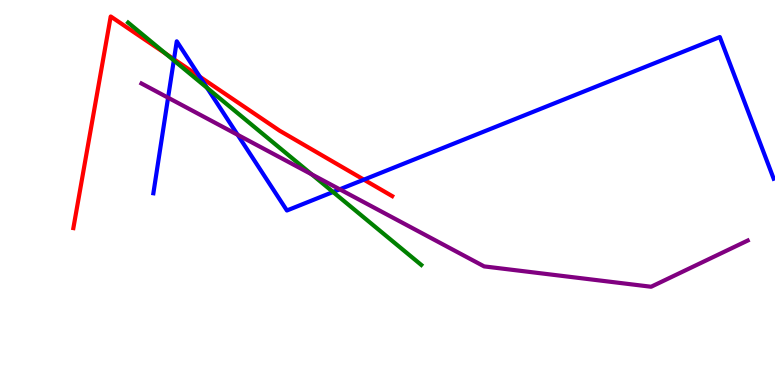[{'lines': ['blue', 'red'], 'intersections': [{'x': 2.25, 'y': 8.46}, {'x': 2.58, 'y': 8.01}, {'x': 4.7, 'y': 5.33}]}, {'lines': ['green', 'red'], 'intersections': [{'x': 2.14, 'y': 8.61}]}, {'lines': ['purple', 'red'], 'intersections': []}, {'lines': ['blue', 'green'], 'intersections': [{'x': 2.24, 'y': 8.43}, {'x': 2.67, 'y': 7.72}, {'x': 4.3, 'y': 5.01}]}, {'lines': ['blue', 'purple'], 'intersections': [{'x': 2.17, 'y': 7.46}, {'x': 3.07, 'y': 6.5}, {'x': 4.38, 'y': 5.08}]}, {'lines': ['green', 'purple'], 'intersections': [{'x': 4.02, 'y': 5.47}]}]